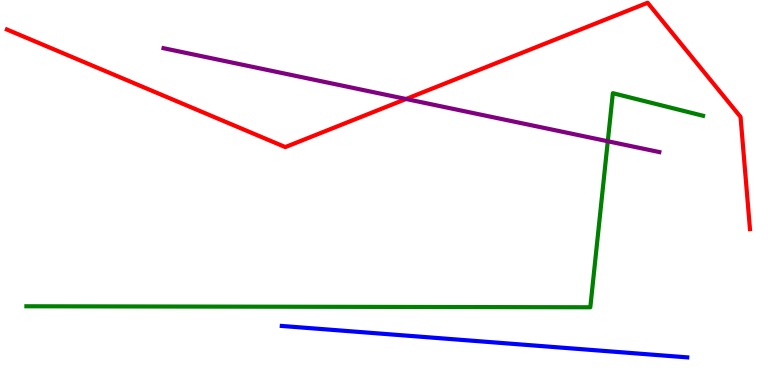[{'lines': ['blue', 'red'], 'intersections': []}, {'lines': ['green', 'red'], 'intersections': []}, {'lines': ['purple', 'red'], 'intersections': [{'x': 5.24, 'y': 7.43}]}, {'lines': ['blue', 'green'], 'intersections': []}, {'lines': ['blue', 'purple'], 'intersections': []}, {'lines': ['green', 'purple'], 'intersections': [{'x': 7.84, 'y': 6.33}]}]